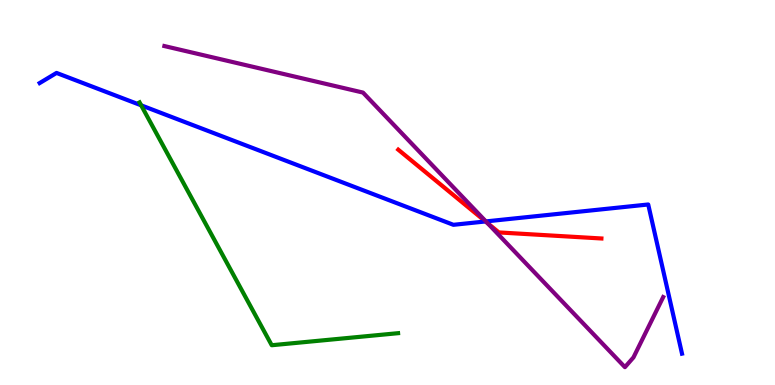[{'lines': ['blue', 'red'], 'intersections': [{'x': 6.26, 'y': 4.25}]}, {'lines': ['green', 'red'], 'intersections': []}, {'lines': ['purple', 'red'], 'intersections': [{'x': 6.29, 'y': 4.21}]}, {'lines': ['blue', 'green'], 'intersections': [{'x': 1.82, 'y': 7.26}]}, {'lines': ['blue', 'purple'], 'intersections': [{'x': 6.27, 'y': 4.25}]}, {'lines': ['green', 'purple'], 'intersections': []}]